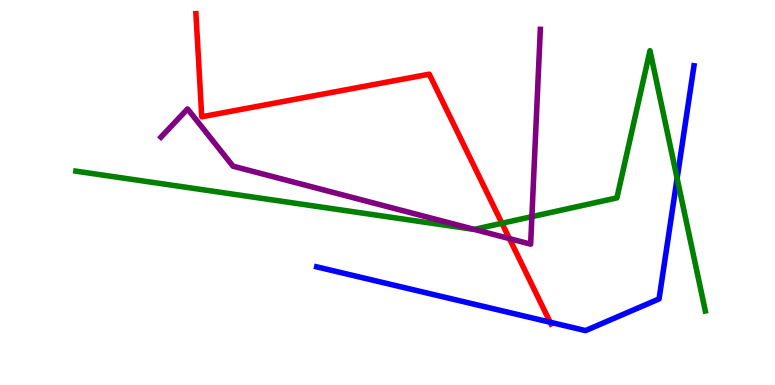[{'lines': ['blue', 'red'], 'intersections': [{'x': 7.1, 'y': 1.63}]}, {'lines': ['green', 'red'], 'intersections': [{'x': 6.48, 'y': 4.2}]}, {'lines': ['purple', 'red'], 'intersections': [{'x': 6.57, 'y': 3.8}]}, {'lines': ['blue', 'green'], 'intersections': [{'x': 8.74, 'y': 5.37}]}, {'lines': ['blue', 'purple'], 'intersections': []}, {'lines': ['green', 'purple'], 'intersections': [{'x': 6.12, 'y': 4.04}, {'x': 6.86, 'y': 4.37}]}]